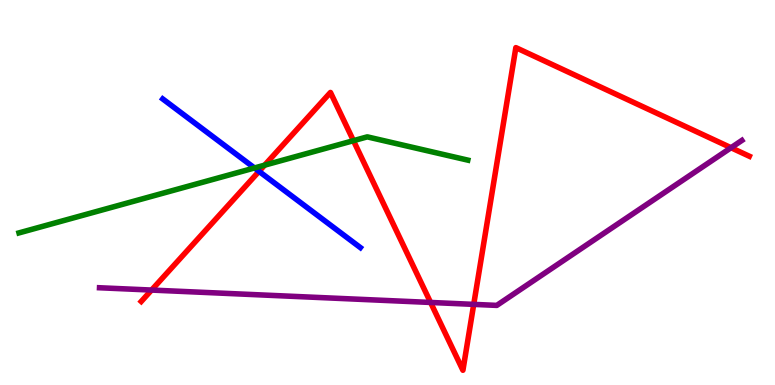[{'lines': ['blue', 'red'], 'intersections': [{'x': 3.34, 'y': 5.55}]}, {'lines': ['green', 'red'], 'intersections': [{'x': 3.41, 'y': 5.71}, {'x': 4.56, 'y': 6.35}]}, {'lines': ['purple', 'red'], 'intersections': [{'x': 1.96, 'y': 2.47}, {'x': 5.56, 'y': 2.14}, {'x': 6.11, 'y': 2.09}, {'x': 9.43, 'y': 6.16}]}, {'lines': ['blue', 'green'], 'intersections': [{'x': 3.28, 'y': 5.64}]}, {'lines': ['blue', 'purple'], 'intersections': []}, {'lines': ['green', 'purple'], 'intersections': []}]